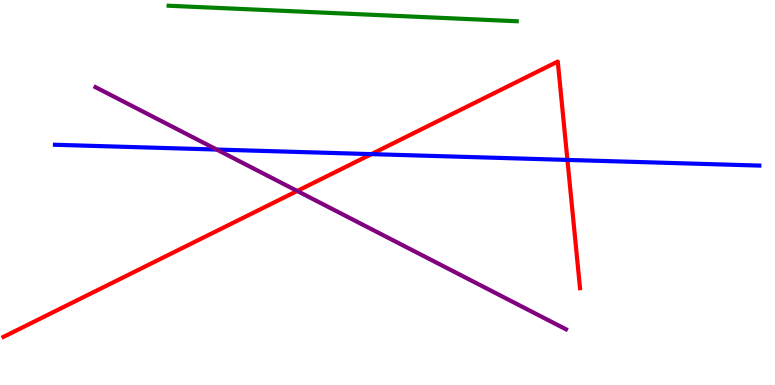[{'lines': ['blue', 'red'], 'intersections': [{'x': 4.79, 'y': 6.0}, {'x': 7.32, 'y': 5.85}]}, {'lines': ['green', 'red'], 'intersections': []}, {'lines': ['purple', 'red'], 'intersections': [{'x': 3.84, 'y': 5.04}]}, {'lines': ['blue', 'green'], 'intersections': []}, {'lines': ['blue', 'purple'], 'intersections': [{'x': 2.8, 'y': 6.12}]}, {'lines': ['green', 'purple'], 'intersections': []}]